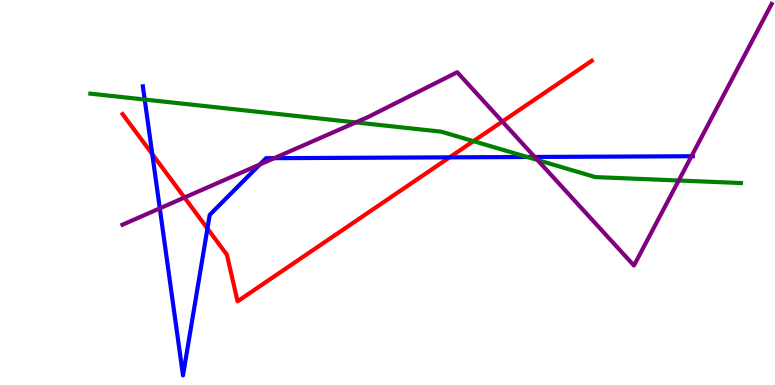[{'lines': ['blue', 'red'], 'intersections': [{'x': 1.96, 'y': 6.0}, {'x': 2.68, 'y': 4.06}, {'x': 5.8, 'y': 5.91}]}, {'lines': ['green', 'red'], 'intersections': [{'x': 6.11, 'y': 6.33}]}, {'lines': ['purple', 'red'], 'intersections': [{'x': 2.38, 'y': 4.87}, {'x': 6.48, 'y': 6.84}]}, {'lines': ['blue', 'green'], 'intersections': [{'x': 1.87, 'y': 7.41}, {'x': 6.8, 'y': 5.92}]}, {'lines': ['blue', 'purple'], 'intersections': [{'x': 2.06, 'y': 4.59}, {'x': 3.35, 'y': 5.73}, {'x': 3.54, 'y': 5.89}, {'x': 6.9, 'y': 5.92}, {'x': 8.92, 'y': 5.94}]}, {'lines': ['green', 'purple'], 'intersections': [{'x': 4.59, 'y': 6.82}, {'x': 6.94, 'y': 5.84}, {'x': 8.76, 'y': 5.31}]}]